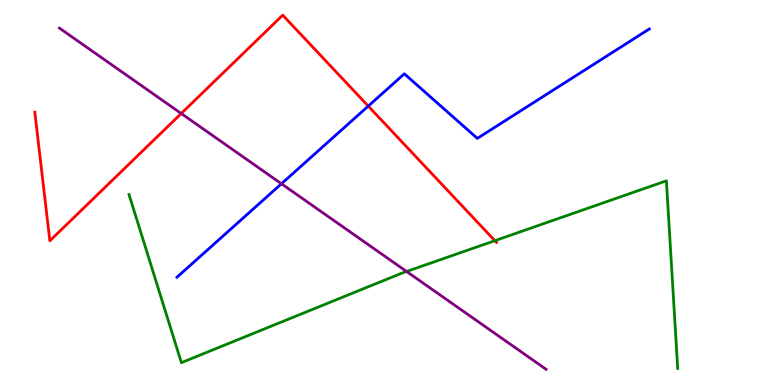[{'lines': ['blue', 'red'], 'intersections': [{'x': 4.75, 'y': 7.24}]}, {'lines': ['green', 'red'], 'intersections': [{'x': 6.39, 'y': 3.75}]}, {'lines': ['purple', 'red'], 'intersections': [{'x': 2.34, 'y': 7.05}]}, {'lines': ['blue', 'green'], 'intersections': []}, {'lines': ['blue', 'purple'], 'intersections': [{'x': 3.63, 'y': 5.23}]}, {'lines': ['green', 'purple'], 'intersections': [{'x': 5.25, 'y': 2.95}]}]